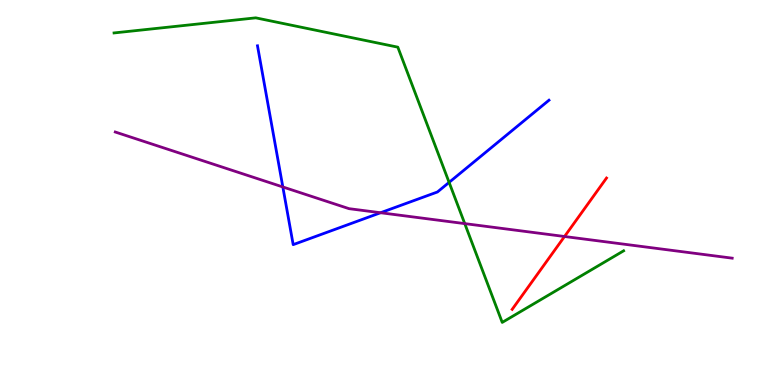[{'lines': ['blue', 'red'], 'intersections': []}, {'lines': ['green', 'red'], 'intersections': []}, {'lines': ['purple', 'red'], 'intersections': [{'x': 7.28, 'y': 3.86}]}, {'lines': ['blue', 'green'], 'intersections': [{'x': 5.79, 'y': 5.26}]}, {'lines': ['blue', 'purple'], 'intersections': [{'x': 3.65, 'y': 5.14}, {'x': 4.91, 'y': 4.47}]}, {'lines': ['green', 'purple'], 'intersections': [{'x': 6.0, 'y': 4.19}]}]